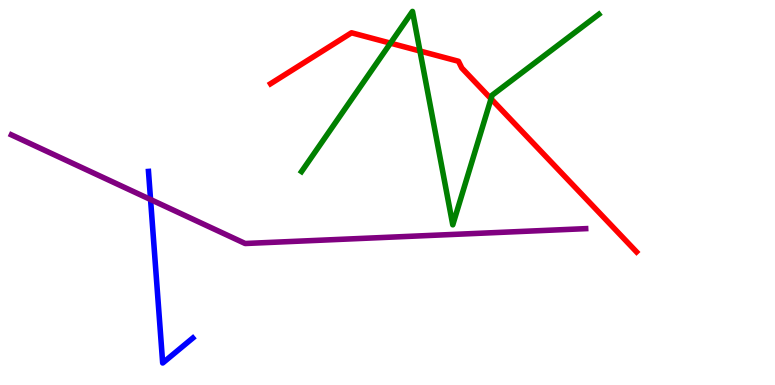[{'lines': ['blue', 'red'], 'intersections': []}, {'lines': ['green', 'red'], 'intersections': [{'x': 5.04, 'y': 8.88}, {'x': 5.42, 'y': 8.68}, {'x': 6.34, 'y': 7.43}]}, {'lines': ['purple', 'red'], 'intersections': []}, {'lines': ['blue', 'green'], 'intersections': []}, {'lines': ['blue', 'purple'], 'intersections': [{'x': 1.94, 'y': 4.82}]}, {'lines': ['green', 'purple'], 'intersections': []}]